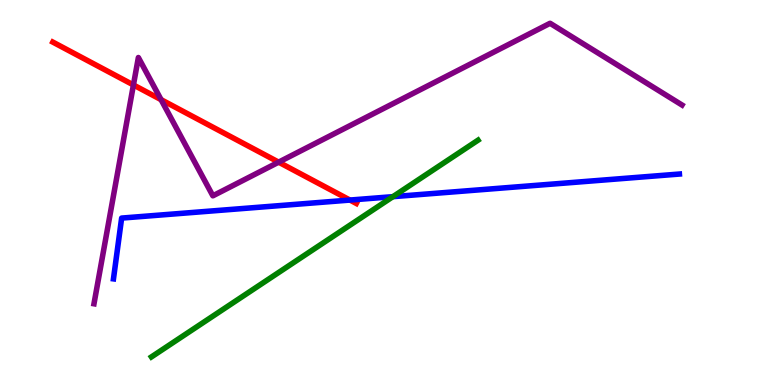[{'lines': ['blue', 'red'], 'intersections': [{'x': 4.52, 'y': 4.8}]}, {'lines': ['green', 'red'], 'intersections': []}, {'lines': ['purple', 'red'], 'intersections': [{'x': 1.72, 'y': 7.79}, {'x': 2.08, 'y': 7.41}, {'x': 3.6, 'y': 5.79}]}, {'lines': ['blue', 'green'], 'intersections': [{'x': 5.07, 'y': 4.89}]}, {'lines': ['blue', 'purple'], 'intersections': []}, {'lines': ['green', 'purple'], 'intersections': []}]